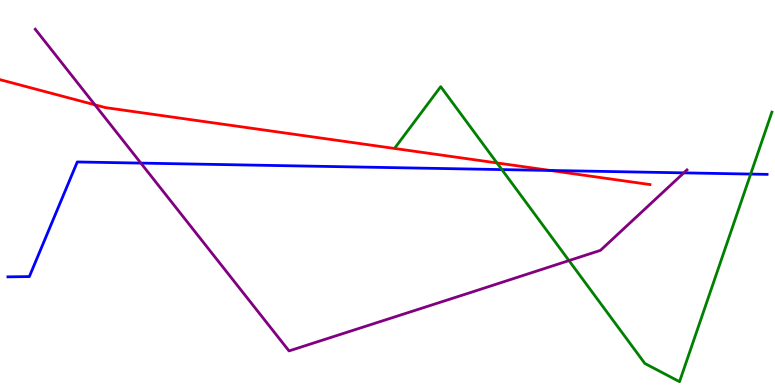[{'lines': ['blue', 'red'], 'intersections': [{'x': 7.1, 'y': 5.57}]}, {'lines': ['green', 'red'], 'intersections': [{'x': 6.41, 'y': 5.77}]}, {'lines': ['purple', 'red'], 'intersections': [{'x': 1.22, 'y': 7.28}]}, {'lines': ['blue', 'green'], 'intersections': [{'x': 6.48, 'y': 5.59}, {'x': 9.69, 'y': 5.48}]}, {'lines': ['blue', 'purple'], 'intersections': [{'x': 1.82, 'y': 5.76}, {'x': 8.82, 'y': 5.51}]}, {'lines': ['green', 'purple'], 'intersections': [{'x': 7.34, 'y': 3.23}]}]